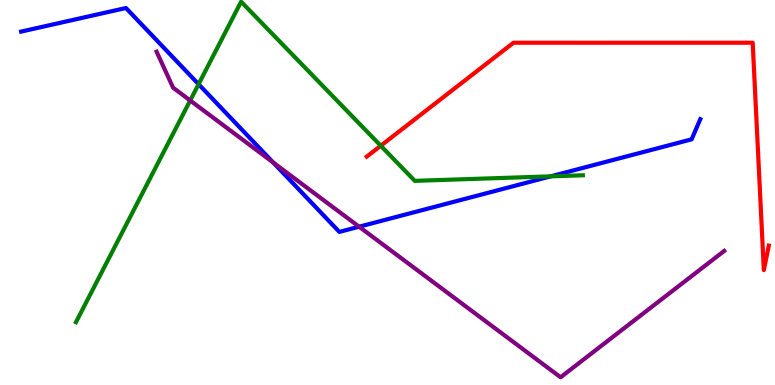[{'lines': ['blue', 'red'], 'intersections': []}, {'lines': ['green', 'red'], 'intersections': [{'x': 4.91, 'y': 6.21}]}, {'lines': ['purple', 'red'], 'intersections': []}, {'lines': ['blue', 'green'], 'intersections': [{'x': 2.56, 'y': 7.81}, {'x': 7.11, 'y': 5.42}]}, {'lines': ['blue', 'purple'], 'intersections': [{'x': 3.53, 'y': 5.78}, {'x': 4.63, 'y': 4.11}]}, {'lines': ['green', 'purple'], 'intersections': [{'x': 2.45, 'y': 7.39}]}]